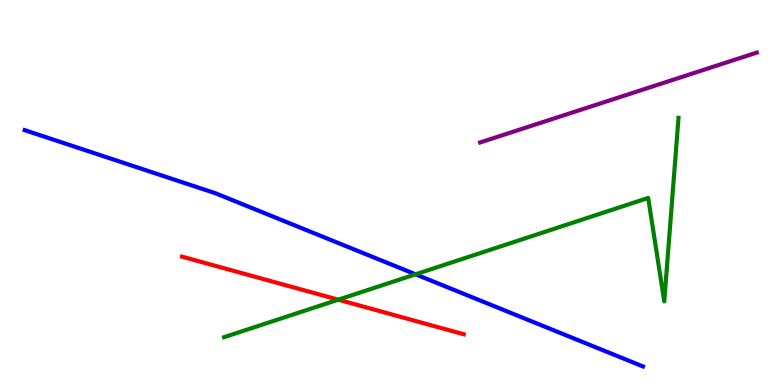[{'lines': ['blue', 'red'], 'intersections': []}, {'lines': ['green', 'red'], 'intersections': [{'x': 4.36, 'y': 2.22}]}, {'lines': ['purple', 'red'], 'intersections': []}, {'lines': ['blue', 'green'], 'intersections': [{'x': 5.36, 'y': 2.87}]}, {'lines': ['blue', 'purple'], 'intersections': []}, {'lines': ['green', 'purple'], 'intersections': []}]